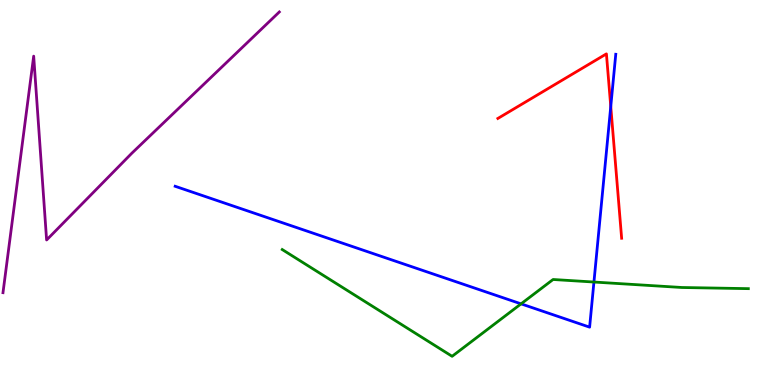[{'lines': ['blue', 'red'], 'intersections': [{'x': 7.88, 'y': 7.23}]}, {'lines': ['green', 'red'], 'intersections': []}, {'lines': ['purple', 'red'], 'intersections': []}, {'lines': ['blue', 'green'], 'intersections': [{'x': 6.72, 'y': 2.11}, {'x': 7.66, 'y': 2.67}]}, {'lines': ['blue', 'purple'], 'intersections': []}, {'lines': ['green', 'purple'], 'intersections': []}]